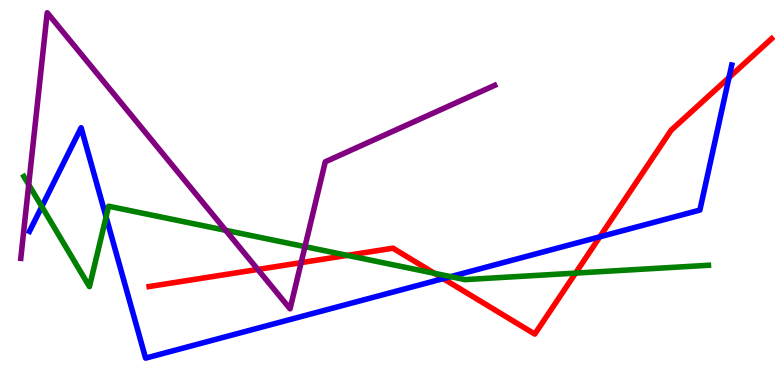[{'lines': ['blue', 'red'], 'intersections': [{'x': 5.72, 'y': 2.76}, {'x': 7.74, 'y': 3.85}, {'x': 9.41, 'y': 7.99}]}, {'lines': ['green', 'red'], 'intersections': [{'x': 4.48, 'y': 3.37}, {'x': 5.61, 'y': 2.9}, {'x': 7.43, 'y': 2.91}]}, {'lines': ['purple', 'red'], 'intersections': [{'x': 3.33, 'y': 3.0}, {'x': 3.89, 'y': 3.18}]}, {'lines': ['blue', 'green'], 'intersections': [{'x': 0.539, 'y': 4.63}, {'x': 1.37, 'y': 4.36}, {'x': 5.81, 'y': 2.81}]}, {'lines': ['blue', 'purple'], 'intersections': []}, {'lines': ['green', 'purple'], 'intersections': [{'x': 0.371, 'y': 5.2}, {'x': 2.91, 'y': 4.02}, {'x': 3.94, 'y': 3.59}]}]